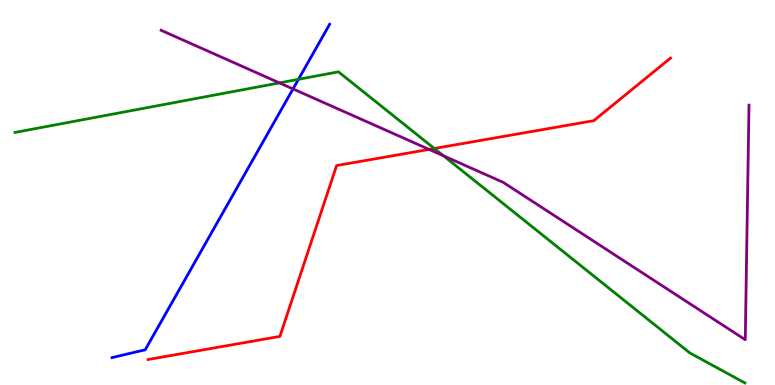[{'lines': ['blue', 'red'], 'intersections': []}, {'lines': ['green', 'red'], 'intersections': [{'x': 5.6, 'y': 6.14}]}, {'lines': ['purple', 'red'], 'intersections': [{'x': 5.54, 'y': 6.12}]}, {'lines': ['blue', 'green'], 'intersections': [{'x': 3.85, 'y': 7.94}]}, {'lines': ['blue', 'purple'], 'intersections': [{'x': 3.78, 'y': 7.69}]}, {'lines': ['green', 'purple'], 'intersections': [{'x': 3.61, 'y': 7.85}, {'x': 5.72, 'y': 5.95}]}]